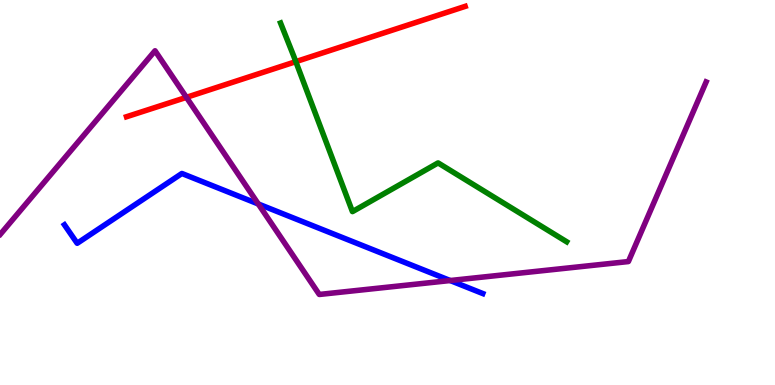[{'lines': ['blue', 'red'], 'intersections': []}, {'lines': ['green', 'red'], 'intersections': [{'x': 3.82, 'y': 8.4}]}, {'lines': ['purple', 'red'], 'intersections': [{'x': 2.41, 'y': 7.47}]}, {'lines': ['blue', 'green'], 'intersections': []}, {'lines': ['blue', 'purple'], 'intersections': [{'x': 3.33, 'y': 4.7}, {'x': 5.81, 'y': 2.71}]}, {'lines': ['green', 'purple'], 'intersections': []}]